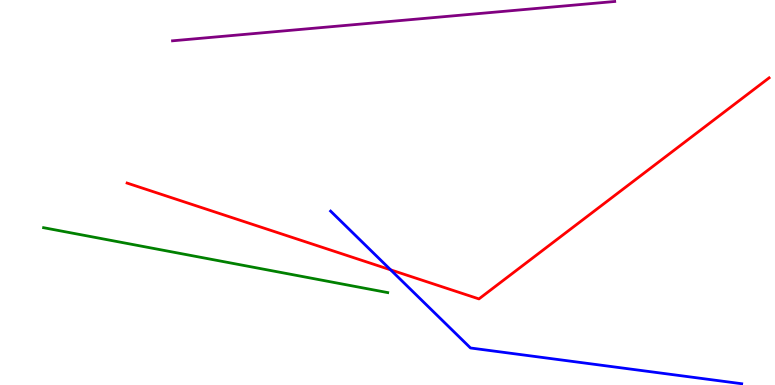[{'lines': ['blue', 'red'], 'intersections': [{'x': 5.04, 'y': 2.99}]}, {'lines': ['green', 'red'], 'intersections': []}, {'lines': ['purple', 'red'], 'intersections': []}, {'lines': ['blue', 'green'], 'intersections': []}, {'lines': ['blue', 'purple'], 'intersections': []}, {'lines': ['green', 'purple'], 'intersections': []}]